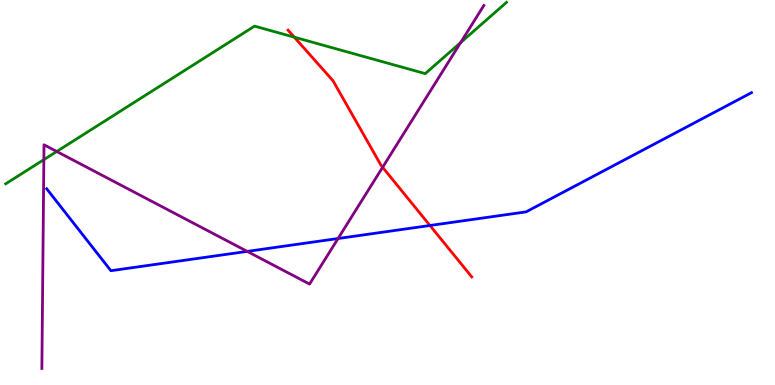[{'lines': ['blue', 'red'], 'intersections': [{'x': 5.55, 'y': 4.14}]}, {'lines': ['green', 'red'], 'intersections': [{'x': 3.8, 'y': 9.03}]}, {'lines': ['purple', 'red'], 'intersections': [{'x': 4.94, 'y': 5.65}]}, {'lines': ['blue', 'green'], 'intersections': []}, {'lines': ['blue', 'purple'], 'intersections': [{'x': 3.19, 'y': 3.47}, {'x': 4.36, 'y': 3.8}]}, {'lines': ['green', 'purple'], 'intersections': [{'x': 0.566, 'y': 5.85}, {'x': 0.732, 'y': 6.07}, {'x': 5.94, 'y': 8.89}]}]